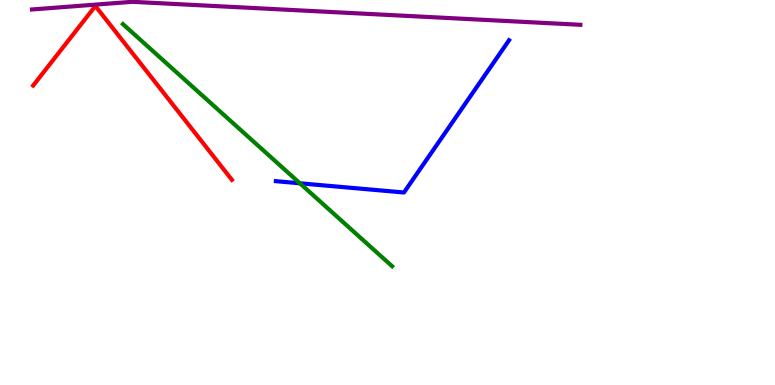[{'lines': ['blue', 'red'], 'intersections': []}, {'lines': ['green', 'red'], 'intersections': []}, {'lines': ['purple', 'red'], 'intersections': []}, {'lines': ['blue', 'green'], 'intersections': [{'x': 3.87, 'y': 5.24}]}, {'lines': ['blue', 'purple'], 'intersections': []}, {'lines': ['green', 'purple'], 'intersections': []}]